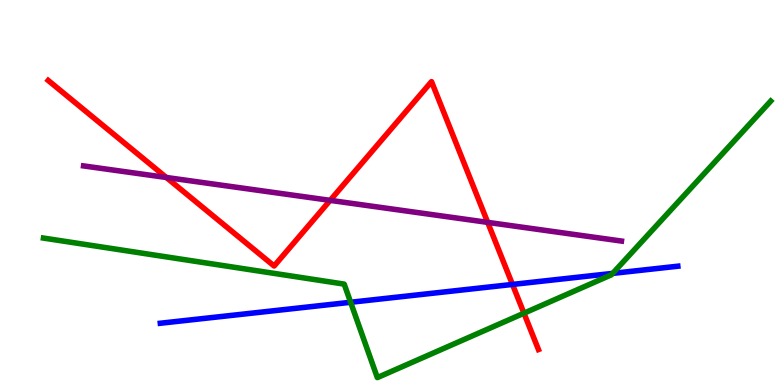[{'lines': ['blue', 'red'], 'intersections': [{'x': 6.61, 'y': 2.61}]}, {'lines': ['green', 'red'], 'intersections': [{'x': 6.76, 'y': 1.86}]}, {'lines': ['purple', 'red'], 'intersections': [{'x': 2.15, 'y': 5.39}, {'x': 4.26, 'y': 4.8}, {'x': 6.29, 'y': 4.22}]}, {'lines': ['blue', 'green'], 'intersections': [{'x': 4.52, 'y': 2.15}, {'x': 7.91, 'y': 2.9}]}, {'lines': ['blue', 'purple'], 'intersections': []}, {'lines': ['green', 'purple'], 'intersections': []}]